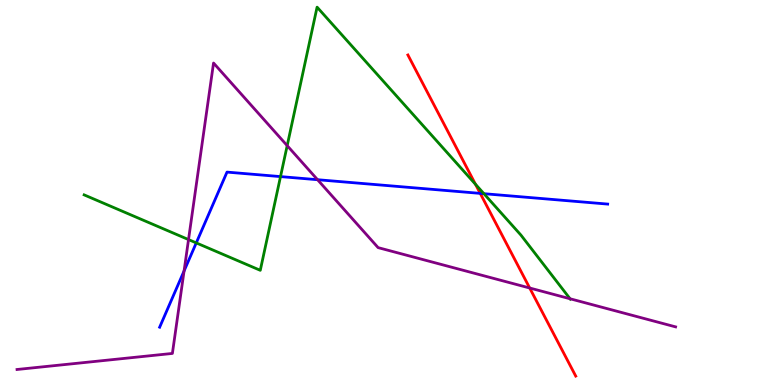[{'lines': ['blue', 'red'], 'intersections': [{'x': 6.2, 'y': 4.98}]}, {'lines': ['green', 'red'], 'intersections': [{'x': 6.13, 'y': 5.21}]}, {'lines': ['purple', 'red'], 'intersections': [{'x': 6.83, 'y': 2.52}]}, {'lines': ['blue', 'green'], 'intersections': [{'x': 2.53, 'y': 3.69}, {'x': 3.62, 'y': 5.41}, {'x': 6.24, 'y': 4.97}]}, {'lines': ['blue', 'purple'], 'intersections': [{'x': 2.38, 'y': 2.96}, {'x': 4.1, 'y': 5.33}]}, {'lines': ['green', 'purple'], 'intersections': [{'x': 2.43, 'y': 3.78}, {'x': 3.71, 'y': 6.22}, {'x': 7.36, 'y': 2.24}]}]